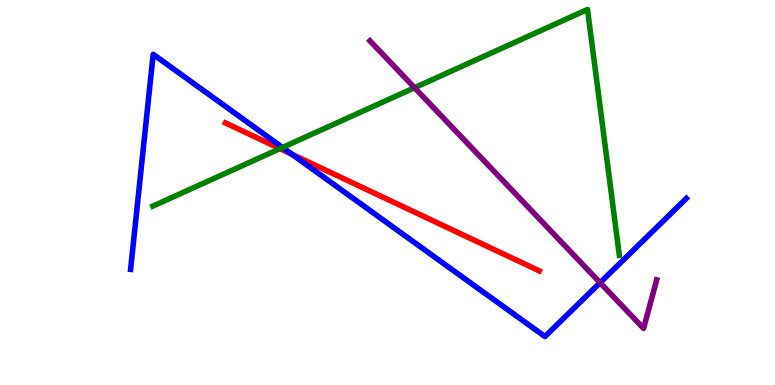[{'lines': ['blue', 'red'], 'intersections': [{'x': 3.77, 'y': 5.99}]}, {'lines': ['green', 'red'], 'intersections': [{'x': 3.61, 'y': 6.14}]}, {'lines': ['purple', 'red'], 'intersections': []}, {'lines': ['blue', 'green'], 'intersections': [{'x': 3.65, 'y': 6.17}]}, {'lines': ['blue', 'purple'], 'intersections': [{'x': 7.74, 'y': 2.66}]}, {'lines': ['green', 'purple'], 'intersections': [{'x': 5.35, 'y': 7.72}]}]